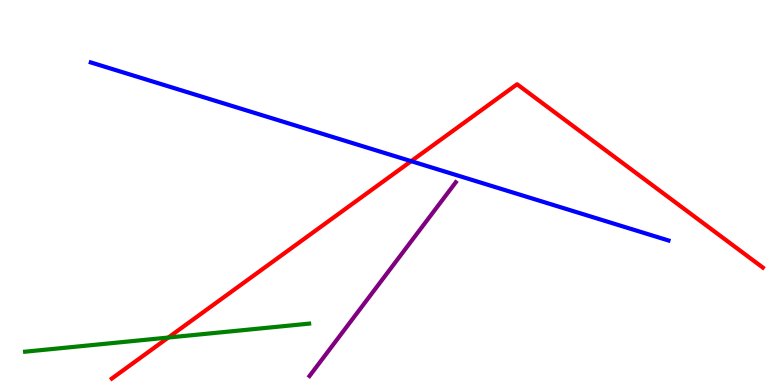[{'lines': ['blue', 'red'], 'intersections': [{'x': 5.31, 'y': 5.81}]}, {'lines': ['green', 'red'], 'intersections': [{'x': 2.17, 'y': 1.23}]}, {'lines': ['purple', 'red'], 'intersections': []}, {'lines': ['blue', 'green'], 'intersections': []}, {'lines': ['blue', 'purple'], 'intersections': []}, {'lines': ['green', 'purple'], 'intersections': []}]